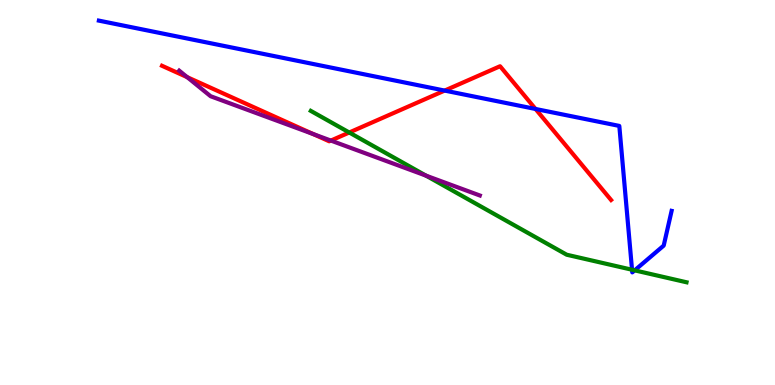[{'lines': ['blue', 'red'], 'intersections': [{'x': 5.74, 'y': 7.65}, {'x': 6.91, 'y': 7.17}]}, {'lines': ['green', 'red'], 'intersections': [{'x': 4.51, 'y': 6.56}]}, {'lines': ['purple', 'red'], 'intersections': [{'x': 2.42, 'y': 8.0}, {'x': 4.04, 'y': 6.52}, {'x': 4.27, 'y': 6.35}]}, {'lines': ['blue', 'green'], 'intersections': [{'x': 8.16, 'y': 2.99}, {'x': 8.19, 'y': 2.98}]}, {'lines': ['blue', 'purple'], 'intersections': []}, {'lines': ['green', 'purple'], 'intersections': [{'x': 5.5, 'y': 5.44}]}]